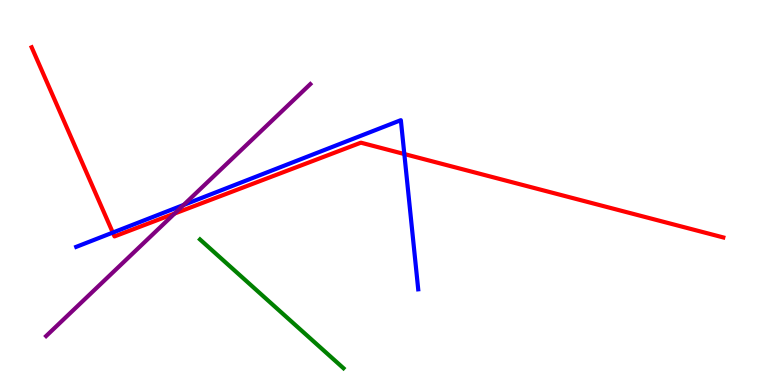[{'lines': ['blue', 'red'], 'intersections': [{'x': 1.46, 'y': 3.96}, {'x': 5.22, 'y': 6.0}]}, {'lines': ['green', 'red'], 'intersections': []}, {'lines': ['purple', 'red'], 'intersections': [{'x': 2.25, 'y': 4.45}]}, {'lines': ['blue', 'green'], 'intersections': []}, {'lines': ['blue', 'purple'], 'intersections': [{'x': 2.37, 'y': 4.68}]}, {'lines': ['green', 'purple'], 'intersections': []}]